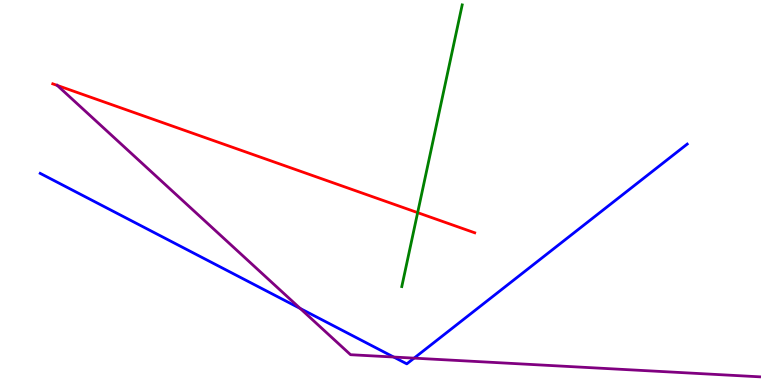[{'lines': ['blue', 'red'], 'intersections': []}, {'lines': ['green', 'red'], 'intersections': [{'x': 5.39, 'y': 4.48}]}, {'lines': ['purple', 'red'], 'intersections': [{'x': 0.739, 'y': 7.78}]}, {'lines': ['blue', 'green'], 'intersections': []}, {'lines': ['blue', 'purple'], 'intersections': [{'x': 3.87, 'y': 1.99}, {'x': 5.08, 'y': 0.726}, {'x': 5.34, 'y': 0.698}]}, {'lines': ['green', 'purple'], 'intersections': []}]